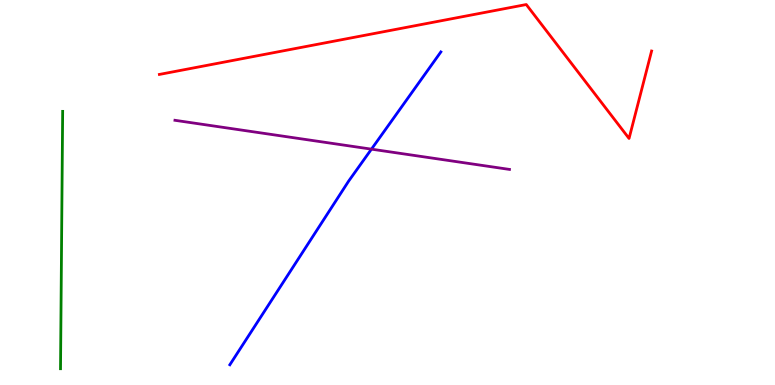[{'lines': ['blue', 'red'], 'intersections': []}, {'lines': ['green', 'red'], 'intersections': []}, {'lines': ['purple', 'red'], 'intersections': []}, {'lines': ['blue', 'green'], 'intersections': []}, {'lines': ['blue', 'purple'], 'intersections': [{'x': 4.79, 'y': 6.13}]}, {'lines': ['green', 'purple'], 'intersections': []}]